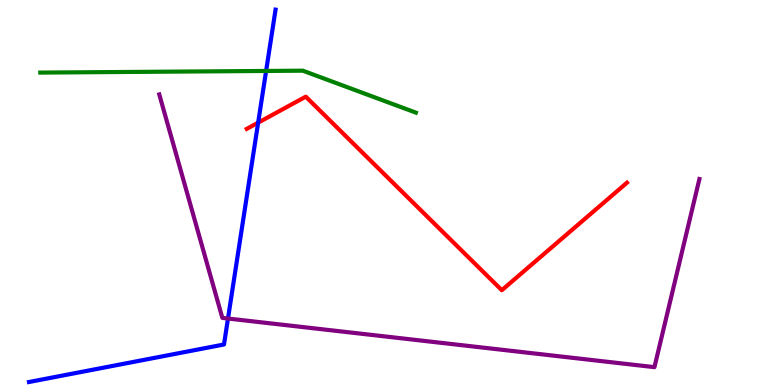[{'lines': ['blue', 'red'], 'intersections': [{'x': 3.33, 'y': 6.81}]}, {'lines': ['green', 'red'], 'intersections': []}, {'lines': ['purple', 'red'], 'intersections': []}, {'lines': ['blue', 'green'], 'intersections': [{'x': 3.43, 'y': 8.16}]}, {'lines': ['blue', 'purple'], 'intersections': [{'x': 2.94, 'y': 1.73}]}, {'lines': ['green', 'purple'], 'intersections': []}]